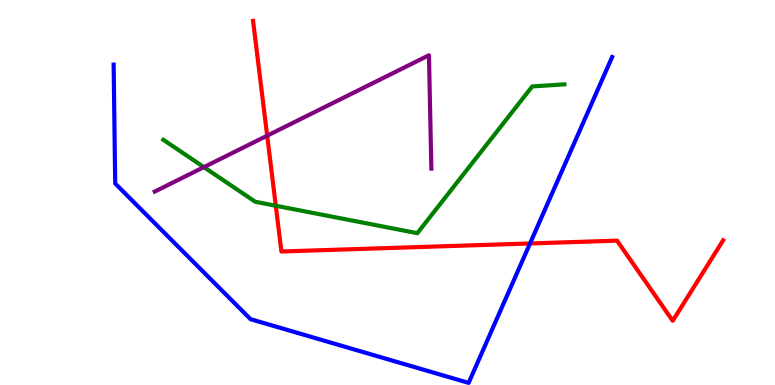[{'lines': ['blue', 'red'], 'intersections': [{'x': 6.84, 'y': 3.68}]}, {'lines': ['green', 'red'], 'intersections': [{'x': 3.56, 'y': 4.66}]}, {'lines': ['purple', 'red'], 'intersections': [{'x': 3.45, 'y': 6.48}]}, {'lines': ['blue', 'green'], 'intersections': []}, {'lines': ['blue', 'purple'], 'intersections': []}, {'lines': ['green', 'purple'], 'intersections': [{'x': 2.63, 'y': 5.66}]}]